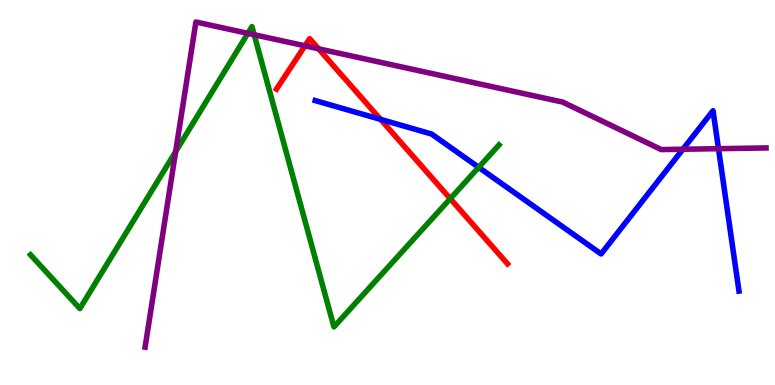[{'lines': ['blue', 'red'], 'intersections': [{'x': 4.91, 'y': 6.9}]}, {'lines': ['green', 'red'], 'intersections': [{'x': 5.81, 'y': 4.84}]}, {'lines': ['purple', 'red'], 'intersections': [{'x': 3.93, 'y': 8.81}, {'x': 4.11, 'y': 8.73}]}, {'lines': ['blue', 'green'], 'intersections': [{'x': 6.18, 'y': 5.65}]}, {'lines': ['blue', 'purple'], 'intersections': [{'x': 8.81, 'y': 6.12}, {'x': 9.27, 'y': 6.14}]}, {'lines': ['green', 'purple'], 'intersections': [{'x': 2.27, 'y': 6.06}, {'x': 3.2, 'y': 9.13}, {'x': 3.28, 'y': 9.1}]}]